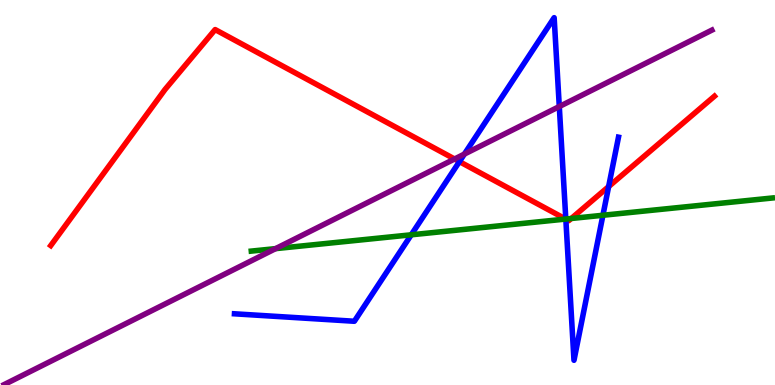[{'lines': ['blue', 'red'], 'intersections': [{'x': 5.93, 'y': 5.8}, {'x': 7.3, 'y': 4.31}, {'x': 7.85, 'y': 5.15}]}, {'lines': ['green', 'red'], 'intersections': [{'x': 7.3, 'y': 4.31}, {'x': 7.37, 'y': 4.32}]}, {'lines': ['purple', 'red'], 'intersections': [{'x': 5.87, 'y': 5.87}]}, {'lines': ['blue', 'green'], 'intersections': [{'x': 5.31, 'y': 3.9}, {'x': 7.3, 'y': 4.31}, {'x': 7.78, 'y': 4.41}]}, {'lines': ['blue', 'purple'], 'intersections': [{'x': 5.99, 'y': 6.0}, {'x': 7.22, 'y': 7.23}]}, {'lines': ['green', 'purple'], 'intersections': [{'x': 3.56, 'y': 3.54}]}]